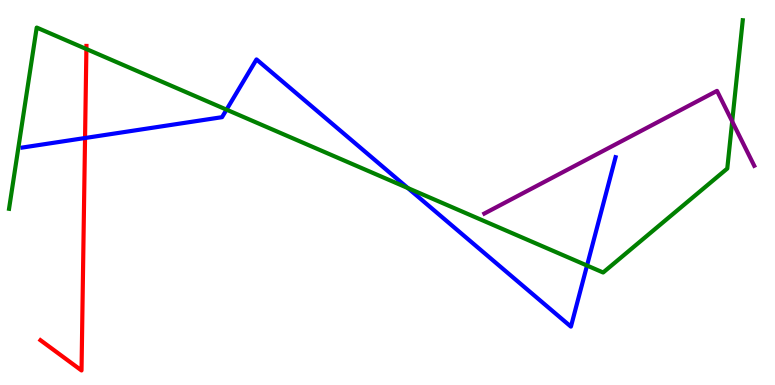[{'lines': ['blue', 'red'], 'intersections': [{'x': 1.1, 'y': 6.42}]}, {'lines': ['green', 'red'], 'intersections': [{'x': 1.11, 'y': 8.73}]}, {'lines': ['purple', 'red'], 'intersections': []}, {'lines': ['blue', 'green'], 'intersections': [{'x': 2.92, 'y': 7.15}, {'x': 5.26, 'y': 5.12}, {'x': 7.57, 'y': 3.1}]}, {'lines': ['blue', 'purple'], 'intersections': []}, {'lines': ['green', 'purple'], 'intersections': [{'x': 9.45, 'y': 6.85}]}]